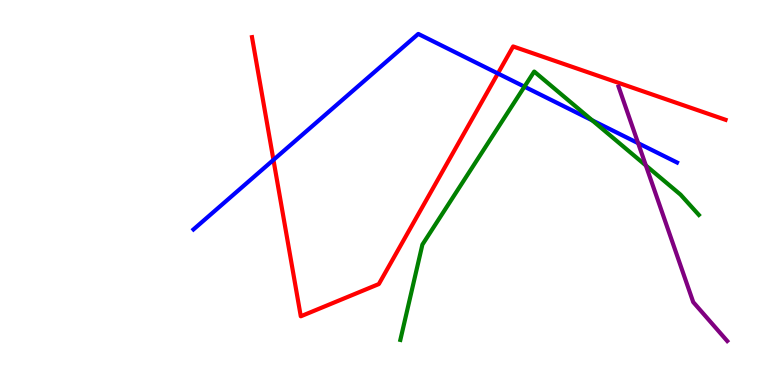[{'lines': ['blue', 'red'], 'intersections': [{'x': 3.53, 'y': 5.85}, {'x': 6.42, 'y': 8.09}]}, {'lines': ['green', 'red'], 'intersections': []}, {'lines': ['purple', 'red'], 'intersections': []}, {'lines': ['blue', 'green'], 'intersections': [{'x': 6.77, 'y': 7.75}, {'x': 7.64, 'y': 6.87}]}, {'lines': ['blue', 'purple'], 'intersections': [{'x': 8.23, 'y': 6.28}]}, {'lines': ['green', 'purple'], 'intersections': [{'x': 8.33, 'y': 5.7}]}]